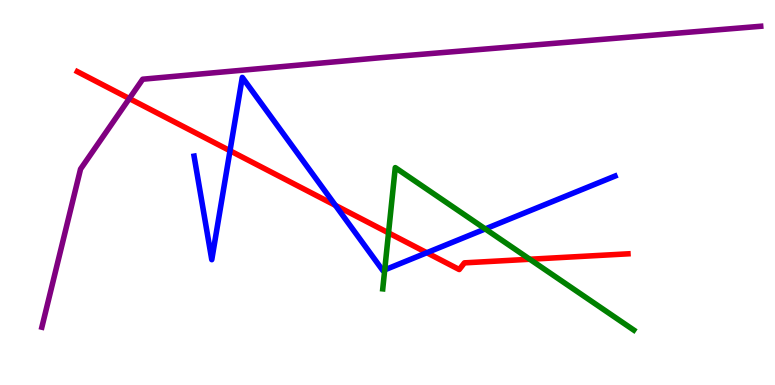[{'lines': ['blue', 'red'], 'intersections': [{'x': 2.97, 'y': 6.08}, {'x': 4.33, 'y': 4.67}, {'x': 5.51, 'y': 3.44}]}, {'lines': ['green', 'red'], 'intersections': [{'x': 5.01, 'y': 3.95}, {'x': 6.84, 'y': 3.27}]}, {'lines': ['purple', 'red'], 'intersections': [{'x': 1.67, 'y': 7.44}]}, {'lines': ['blue', 'green'], 'intersections': [{'x': 4.96, 'y': 2.99}, {'x': 6.26, 'y': 4.05}]}, {'lines': ['blue', 'purple'], 'intersections': []}, {'lines': ['green', 'purple'], 'intersections': []}]